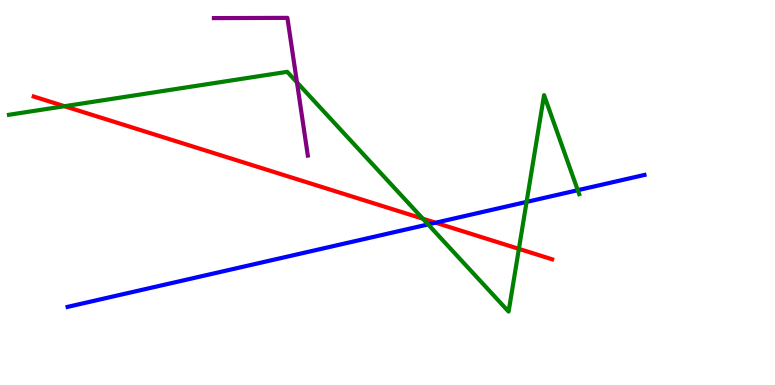[{'lines': ['blue', 'red'], 'intersections': [{'x': 5.62, 'y': 4.22}]}, {'lines': ['green', 'red'], 'intersections': [{'x': 0.832, 'y': 7.24}, {'x': 5.46, 'y': 4.32}, {'x': 6.7, 'y': 3.54}]}, {'lines': ['purple', 'red'], 'intersections': []}, {'lines': ['blue', 'green'], 'intersections': [{'x': 5.52, 'y': 4.17}, {'x': 6.79, 'y': 4.76}, {'x': 7.46, 'y': 5.06}]}, {'lines': ['blue', 'purple'], 'intersections': []}, {'lines': ['green', 'purple'], 'intersections': [{'x': 3.83, 'y': 7.86}]}]